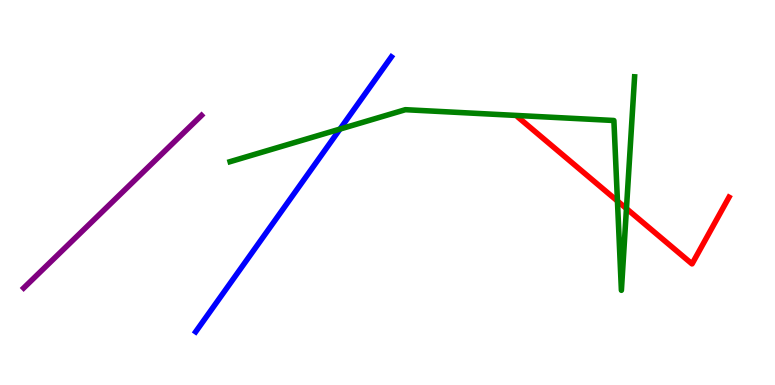[{'lines': ['blue', 'red'], 'intersections': []}, {'lines': ['green', 'red'], 'intersections': [{'x': 7.97, 'y': 4.78}, {'x': 8.08, 'y': 4.58}]}, {'lines': ['purple', 'red'], 'intersections': []}, {'lines': ['blue', 'green'], 'intersections': [{'x': 4.39, 'y': 6.65}]}, {'lines': ['blue', 'purple'], 'intersections': []}, {'lines': ['green', 'purple'], 'intersections': []}]